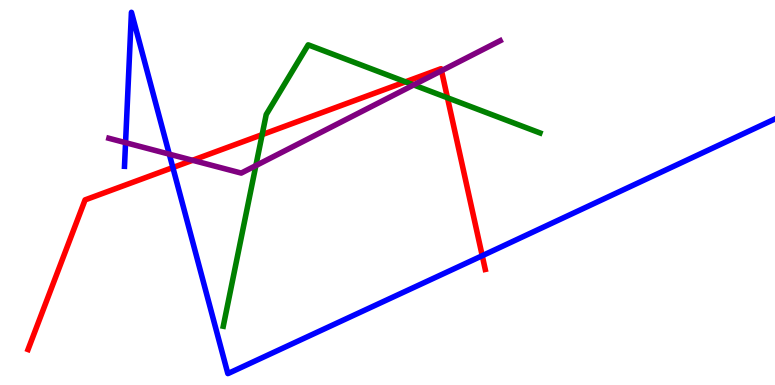[{'lines': ['blue', 'red'], 'intersections': [{'x': 2.23, 'y': 5.65}, {'x': 6.22, 'y': 3.36}]}, {'lines': ['green', 'red'], 'intersections': [{'x': 3.38, 'y': 6.5}, {'x': 5.23, 'y': 7.87}, {'x': 5.77, 'y': 7.46}]}, {'lines': ['purple', 'red'], 'intersections': [{'x': 2.48, 'y': 5.84}, {'x': 5.7, 'y': 8.16}]}, {'lines': ['blue', 'green'], 'intersections': []}, {'lines': ['blue', 'purple'], 'intersections': [{'x': 1.62, 'y': 6.29}, {'x': 2.18, 'y': 6.0}]}, {'lines': ['green', 'purple'], 'intersections': [{'x': 3.3, 'y': 5.7}, {'x': 5.34, 'y': 7.79}]}]